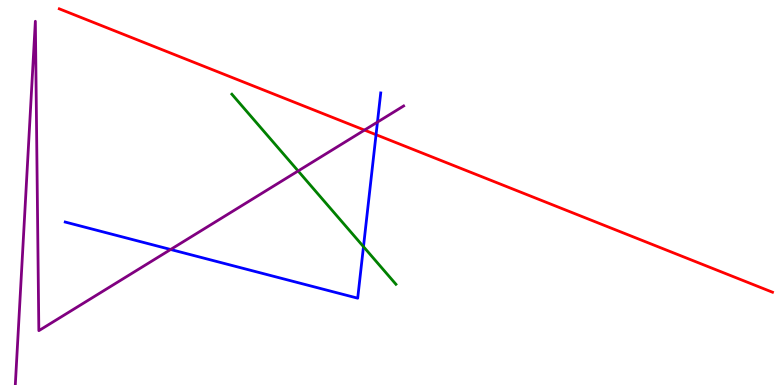[{'lines': ['blue', 'red'], 'intersections': [{'x': 4.85, 'y': 6.5}]}, {'lines': ['green', 'red'], 'intersections': []}, {'lines': ['purple', 'red'], 'intersections': [{'x': 4.7, 'y': 6.62}]}, {'lines': ['blue', 'green'], 'intersections': [{'x': 4.69, 'y': 3.59}]}, {'lines': ['blue', 'purple'], 'intersections': [{'x': 2.2, 'y': 3.52}, {'x': 4.87, 'y': 6.83}]}, {'lines': ['green', 'purple'], 'intersections': [{'x': 3.85, 'y': 5.56}]}]